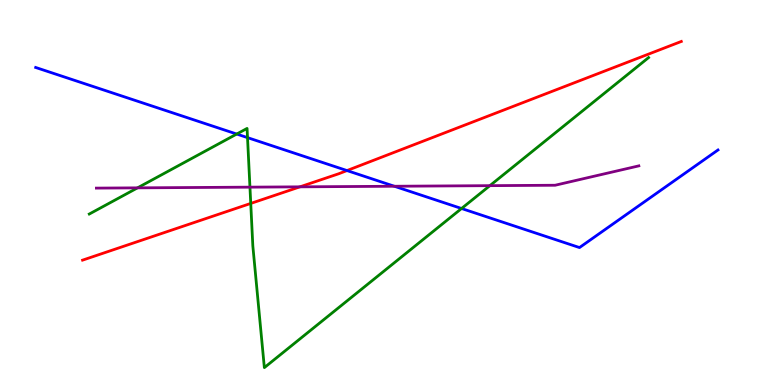[{'lines': ['blue', 'red'], 'intersections': [{'x': 4.48, 'y': 5.57}]}, {'lines': ['green', 'red'], 'intersections': [{'x': 3.24, 'y': 4.72}]}, {'lines': ['purple', 'red'], 'intersections': [{'x': 3.87, 'y': 5.15}]}, {'lines': ['blue', 'green'], 'intersections': [{'x': 3.05, 'y': 6.52}, {'x': 3.19, 'y': 6.43}, {'x': 5.96, 'y': 4.58}]}, {'lines': ['blue', 'purple'], 'intersections': [{'x': 5.09, 'y': 5.16}]}, {'lines': ['green', 'purple'], 'intersections': [{'x': 1.77, 'y': 5.12}, {'x': 3.23, 'y': 5.14}, {'x': 6.32, 'y': 5.18}]}]